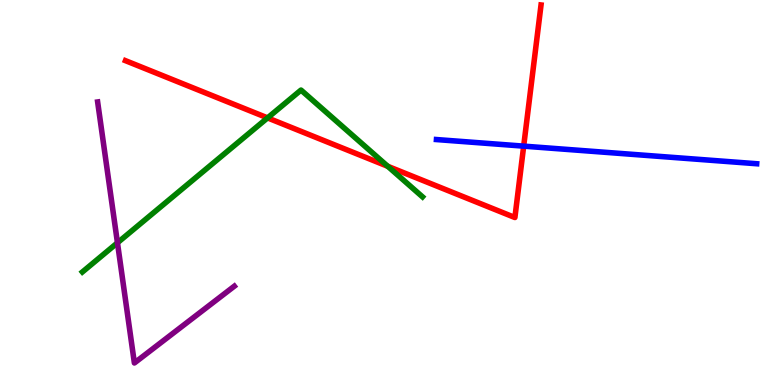[{'lines': ['blue', 'red'], 'intersections': [{'x': 6.76, 'y': 6.2}]}, {'lines': ['green', 'red'], 'intersections': [{'x': 3.45, 'y': 6.94}, {'x': 5.0, 'y': 5.68}]}, {'lines': ['purple', 'red'], 'intersections': []}, {'lines': ['blue', 'green'], 'intersections': []}, {'lines': ['blue', 'purple'], 'intersections': []}, {'lines': ['green', 'purple'], 'intersections': [{'x': 1.52, 'y': 3.69}]}]